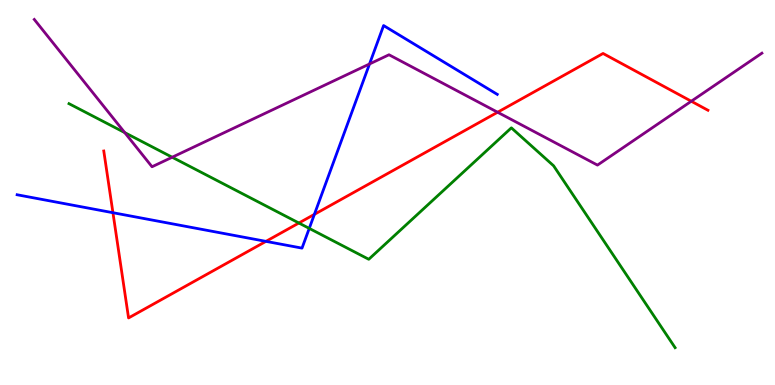[{'lines': ['blue', 'red'], 'intersections': [{'x': 1.46, 'y': 4.48}, {'x': 3.43, 'y': 3.73}, {'x': 4.06, 'y': 4.43}]}, {'lines': ['green', 'red'], 'intersections': [{'x': 3.86, 'y': 4.21}]}, {'lines': ['purple', 'red'], 'intersections': [{'x': 6.42, 'y': 7.08}, {'x': 8.92, 'y': 7.37}]}, {'lines': ['blue', 'green'], 'intersections': [{'x': 3.99, 'y': 4.07}]}, {'lines': ['blue', 'purple'], 'intersections': [{'x': 4.77, 'y': 8.34}]}, {'lines': ['green', 'purple'], 'intersections': [{'x': 1.61, 'y': 6.56}, {'x': 2.22, 'y': 5.92}]}]